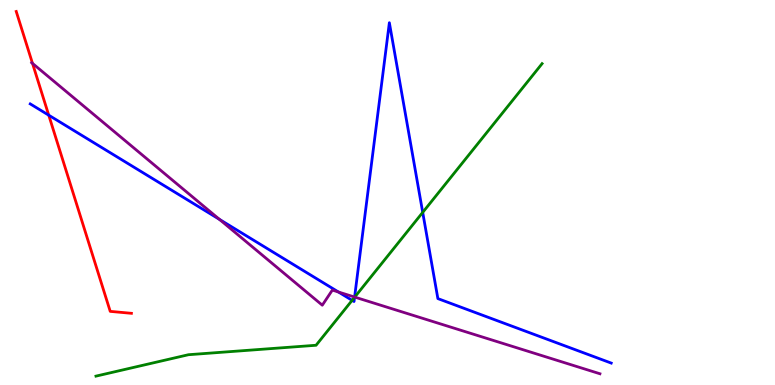[{'lines': ['blue', 'red'], 'intersections': [{'x': 0.629, 'y': 7.01}]}, {'lines': ['green', 'red'], 'intersections': []}, {'lines': ['purple', 'red'], 'intersections': [{'x': 0.419, 'y': 8.35}]}, {'lines': ['blue', 'green'], 'intersections': [{'x': 4.54, 'y': 2.2}, {'x': 4.58, 'y': 2.28}, {'x': 5.45, 'y': 4.48}]}, {'lines': ['blue', 'purple'], 'intersections': [{'x': 2.83, 'y': 4.3}, {'x': 4.37, 'y': 2.42}, {'x': 4.58, 'y': 2.28}]}, {'lines': ['green', 'purple'], 'intersections': [{'x': 4.58, 'y': 2.28}]}]